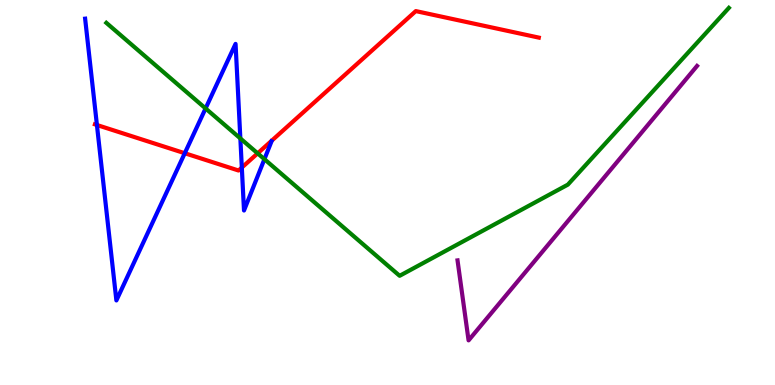[{'lines': ['blue', 'red'], 'intersections': [{'x': 1.25, 'y': 6.75}, {'x': 2.38, 'y': 6.02}, {'x': 3.12, 'y': 5.65}]}, {'lines': ['green', 'red'], 'intersections': [{'x': 3.32, 'y': 6.02}]}, {'lines': ['purple', 'red'], 'intersections': []}, {'lines': ['blue', 'green'], 'intersections': [{'x': 2.65, 'y': 7.18}, {'x': 3.1, 'y': 6.4}, {'x': 3.41, 'y': 5.87}]}, {'lines': ['blue', 'purple'], 'intersections': []}, {'lines': ['green', 'purple'], 'intersections': []}]